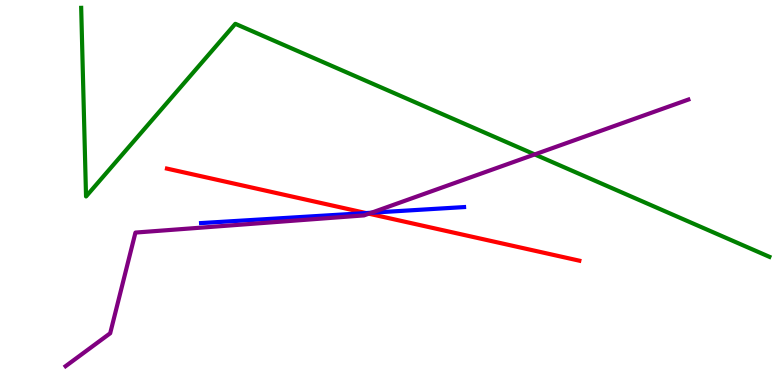[{'lines': ['blue', 'red'], 'intersections': [{'x': 4.72, 'y': 4.47}]}, {'lines': ['green', 'red'], 'intersections': []}, {'lines': ['purple', 'red'], 'intersections': [{'x': 4.76, 'y': 4.45}]}, {'lines': ['blue', 'green'], 'intersections': []}, {'lines': ['blue', 'purple'], 'intersections': [{'x': 4.79, 'y': 4.47}]}, {'lines': ['green', 'purple'], 'intersections': [{'x': 6.9, 'y': 5.99}]}]